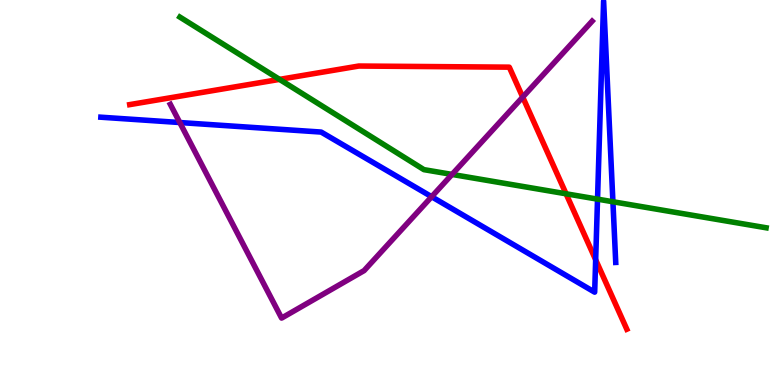[{'lines': ['blue', 'red'], 'intersections': [{'x': 7.69, 'y': 3.25}]}, {'lines': ['green', 'red'], 'intersections': [{'x': 3.61, 'y': 7.94}, {'x': 7.3, 'y': 4.97}]}, {'lines': ['purple', 'red'], 'intersections': [{'x': 6.74, 'y': 7.48}]}, {'lines': ['blue', 'green'], 'intersections': [{'x': 7.71, 'y': 4.83}, {'x': 7.91, 'y': 4.76}]}, {'lines': ['blue', 'purple'], 'intersections': [{'x': 2.32, 'y': 6.82}, {'x': 5.57, 'y': 4.89}]}, {'lines': ['green', 'purple'], 'intersections': [{'x': 5.83, 'y': 5.47}]}]